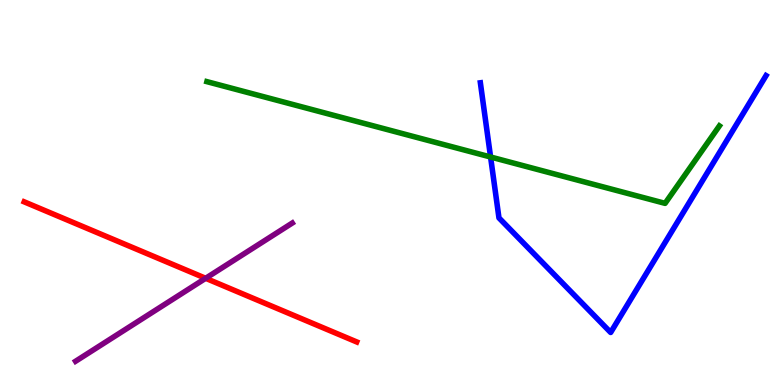[{'lines': ['blue', 'red'], 'intersections': []}, {'lines': ['green', 'red'], 'intersections': []}, {'lines': ['purple', 'red'], 'intersections': [{'x': 2.65, 'y': 2.77}]}, {'lines': ['blue', 'green'], 'intersections': [{'x': 6.33, 'y': 5.92}]}, {'lines': ['blue', 'purple'], 'intersections': []}, {'lines': ['green', 'purple'], 'intersections': []}]